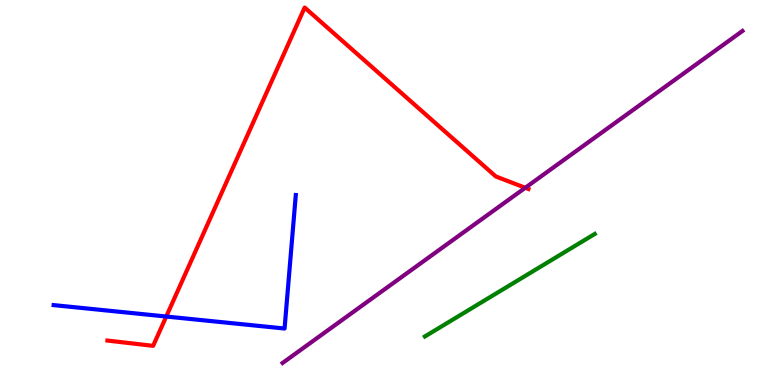[{'lines': ['blue', 'red'], 'intersections': [{'x': 2.15, 'y': 1.78}]}, {'lines': ['green', 'red'], 'intersections': []}, {'lines': ['purple', 'red'], 'intersections': [{'x': 6.78, 'y': 5.12}]}, {'lines': ['blue', 'green'], 'intersections': []}, {'lines': ['blue', 'purple'], 'intersections': []}, {'lines': ['green', 'purple'], 'intersections': []}]